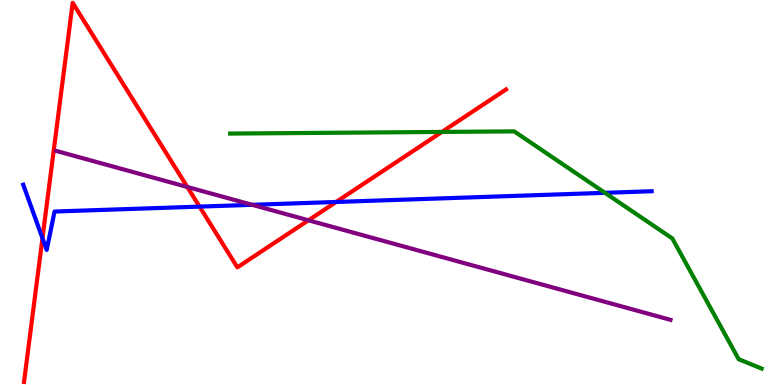[{'lines': ['blue', 'red'], 'intersections': [{'x': 0.548, 'y': 3.81}, {'x': 2.57, 'y': 4.63}, {'x': 4.34, 'y': 4.75}]}, {'lines': ['green', 'red'], 'intersections': [{'x': 5.7, 'y': 6.57}]}, {'lines': ['purple', 'red'], 'intersections': [{'x': 2.42, 'y': 5.14}, {'x': 3.98, 'y': 4.28}]}, {'lines': ['blue', 'green'], 'intersections': [{'x': 7.81, 'y': 4.99}]}, {'lines': ['blue', 'purple'], 'intersections': [{'x': 3.25, 'y': 4.68}]}, {'lines': ['green', 'purple'], 'intersections': []}]